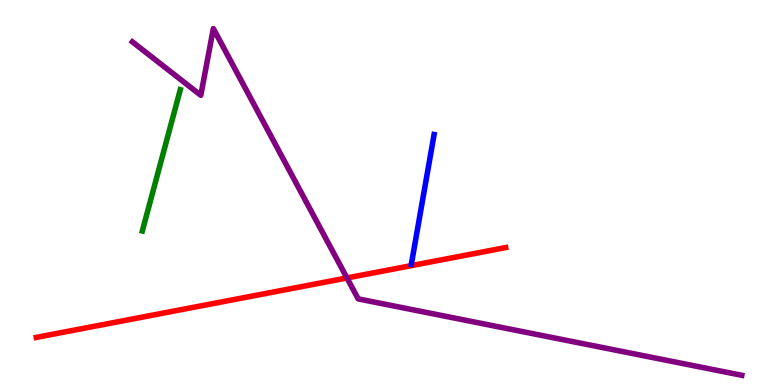[{'lines': ['blue', 'red'], 'intersections': []}, {'lines': ['green', 'red'], 'intersections': []}, {'lines': ['purple', 'red'], 'intersections': [{'x': 4.48, 'y': 2.78}]}, {'lines': ['blue', 'green'], 'intersections': []}, {'lines': ['blue', 'purple'], 'intersections': []}, {'lines': ['green', 'purple'], 'intersections': []}]